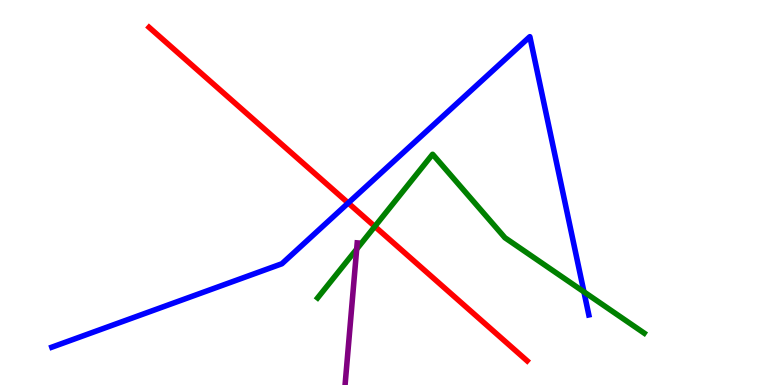[{'lines': ['blue', 'red'], 'intersections': [{'x': 4.49, 'y': 4.73}]}, {'lines': ['green', 'red'], 'intersections': [{'x': 4.84, 'y': 4.12}]}, {'lines': ['purple', 'red'], 'intersections': []}, {'lines': ['blue', 'green'], 'intersections': [{'x': 7.53, 'y': 2.42}]}, {'lines': ['blue', 'purple'], 'intersections': []}, {'lines': ['green', 'purple'], 'intersections': [{'x': 4.6, 'y': 3.53}]}]